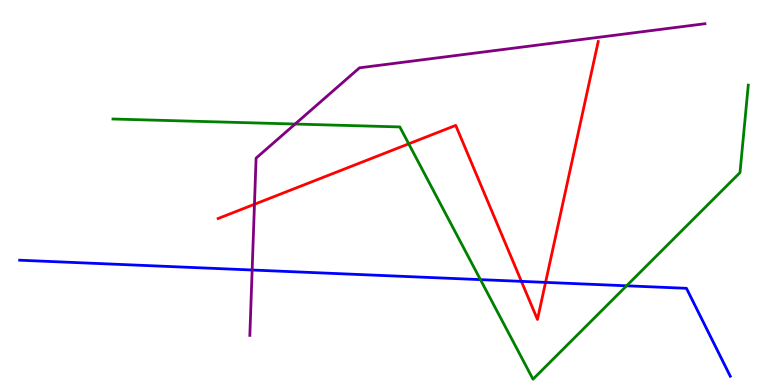[{'lines': ['blue', 'red'], 'intersections': [{'x': 6.73, 'y': 2.69}, {'x': 7.04, 'y': 2.67}]}, {'lines': ['green', 'red'], 'intersections': [{'x': 5.27, 'y': 6.26}]}, {'lines': ['purple', 'red'], 'intersections': [{'x': 3.28, 'y': 4.69}]}, {'lines': ['blue', 'green'], 'intersections': [{'x': 6.2, 'y': 2.74}, {'x': 8.09, 'y': 2.58}]}, {'lines': ['blue', 'purple'], 'intersections': [{'x': 3.25, 'y': 2.99}]}, {'lines': ['green', 'purple'], 'intersections': [{'x': 3.81, 'y': 6.78}]}]